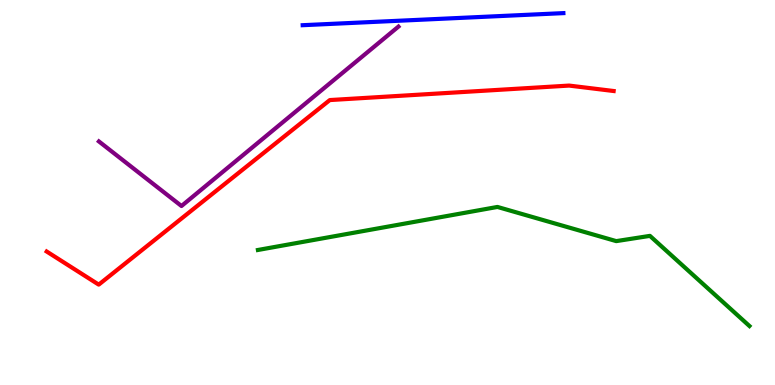[{'lines': ['blue', 'red'], 'intersections': []}, {'lines': ['green', 'red'], 'intersections': []}, {'lines': ['purple', 'red'], 'intersections': []}, {'lines': ['blue', 'green'], 'intersections': []}, {'lines': ['blue', 'purple'], 'intersections': []}, {'lines': ['green', 'purple'], 'intersections': []}]